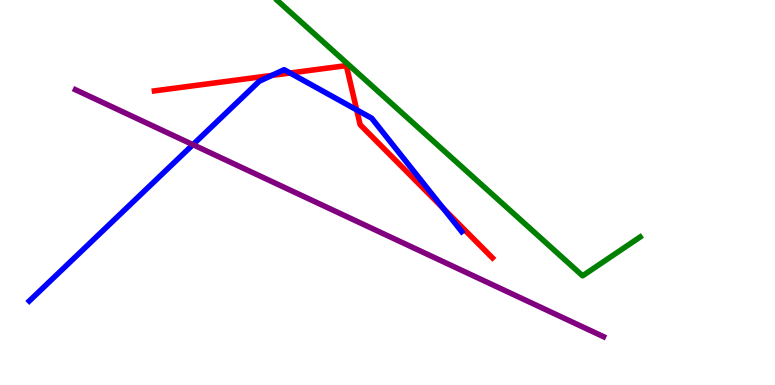[{'lines': ['blue', 'red'], 'intersections': [{'x': 3.51, 'y': 8.04}, {'x': 3.74, 'y': 8.1}, {'x': 4.6, 'y': 7.15}, {'x': 5.72, 'y': 4.59}]}, {'lines': ['green', 'red'], 'intersections': []}, {'lines': ['purple', 'red'], 'intersections': []}, {'lines': ['blue', 'green'], 'intersections': []}, {'lines': ['blue', 'purple'], 'intersections': [{'x': 2.49, 'y': 6.24}]}, {'lines': ['green', 'purple'], 'intersections': []}]